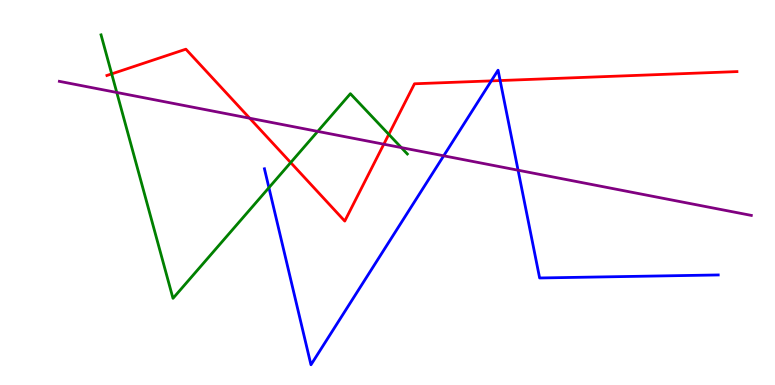[{'lines': ['blue', 'red'], 'intersections': [{'x': 6.34, 'y': 7.9}, {'x': 6.45, 'y': 7.91}]}, {'lines': ['green', 'red'], 'intersections': [{'x': 1.44, 'y': 8.08}, {'x': 3.75, 'y': 5.78}, {'x': 5.02, 'y': 6.51}]}, {'lines': ['purple', 'red'], 'intersections': [{'x': 3.22, 'y': 6.93}, {'x': 4.95, 'y': 6.25}]}, {'lines': ['blue', 'green'], 'intersections': [{'x': 3.47, 'y': 5.13}]}, {'lines': ['blue', 'purple'], 'intersections': [{'x': 5.73, 'y': 5.95}, {'x': 6.68, 'y': 5.58}]}, {'lines': ['green', 'purple'], 'intersections': [{'x': 1.51, 'y': 7.6}, {'x': 4.1, 'y': 6.59}, {'x': 5.18, 'y': 6.17}]}]